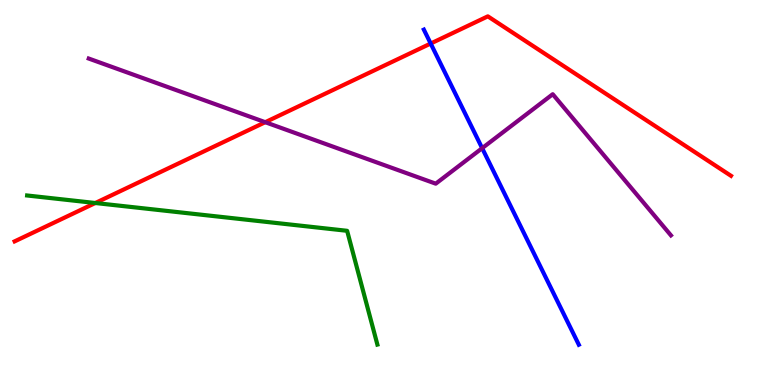[{'lines': ['blue', 'red'], 'intersections': [{'x': 5.56, 'y': 8.87}]}, {'lines': ['green', 'red'], 'intersections': [{'x': 1.23, 'y': 4.73}]}, {'lines': ['purple', 'red'], 'intersections': [{'x': 3.42, 'y': 6.83}]}, {'lines': ['blue', 'green'], 'intersections': []}, {'lines': ['blue', 'purple'], 'intersections': [{'x': 6.22, 'y': 6.15}]}, {'lines': ['green', 'purple'], 'intersections': []}]